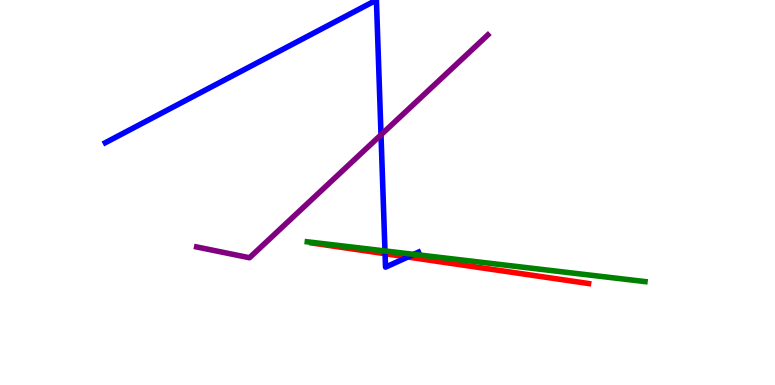[{'lines': ['blue', 'red'], 'intersections': [{'x': 4.97, 'y': 3.41}, {'x': 5.26, 'y': 3.32}]}, {'lines': ['green', 'red'], 'intersections': []}, {'lines': ['purple', 'red'], 'intersections': []}, {'lines': ['blue', 'green'], 'intersections': [{'x': 4.97, 'y': 3.48}, {'x': 5.34, 'y': 3.39}]}, {'lines': ['blue', 'purple'], 'intersections': [{'x': 4.92, 'y': 6.5}]}, {'lines': ['green', 'purple'], 'intersections': []}]